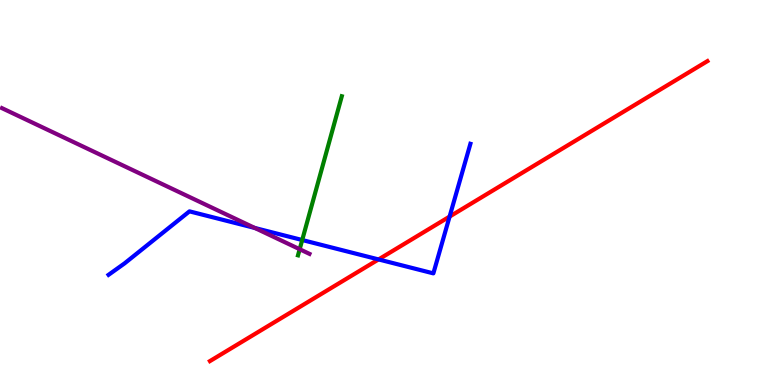[{'lines': ['blue', 'red'], 'intersections': [{'x': 4.88, 'y': 3.26}, {'x': 5.8, 'y': 4.37}]}, {'lines': ['green', 'red'], 'intersections': []}, {'lines': ['purple', 'red'], 'intersections': []}, {'lines': ['blue', 'green'], 'intersections': [{'x': 3.9, 'y': 3.77}]}, {'lines': ['blue', 'purple'], 'intersections': [{'x': 3.29, 'y': 4.08}]}, {'lines': ['green', 'purple'], 'intersections': [{'x': 3.87, 'y': 3.53}]}]